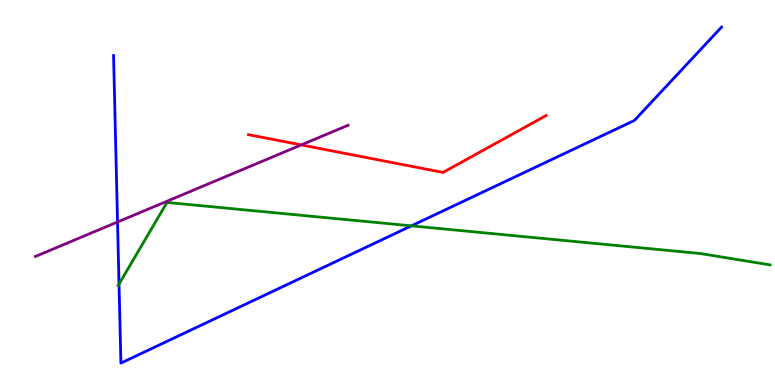[{'lines': ['blue', 'red'], 'intersections': []}, {'lines': ['green', 'red'], 'intersections': []}, {'lines': ['purple', 'red'], 'intersections': [{'x': 3.89, 'y': 6.24}]}, {'lines': ['blue', 'green'], 'intersections': [{'x': 1.54, 'y': 2.62}, {'x': 5.31, 'y': 4.13}]}, {'lines': ['blue', 'purple'], 'intersections': [{'x': 1.52, 'y': 4.23}]}, {'lines': ['green', 'purple'], 'intersections': []}]